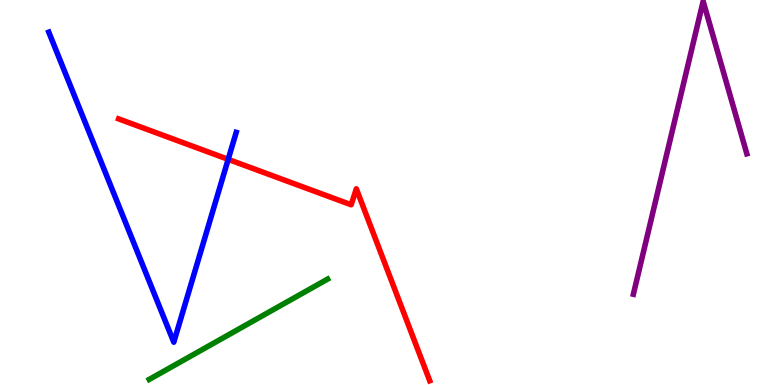[{'lines': ['blue', 'red'], 'intersections': [{'x': 2.94, 'y': 5.86}]}, {'lines': ['green', 'red'], 'intersections': []}, {'lines': ['purple', 'red'], 'intersections': []}, {'lines': ['blue', 'green'], 'intersections': []}, {'lines': ['blue', 'purple'], 'intersections': []}, {'lines': ['green', 'purple'], 'intersections': []}]